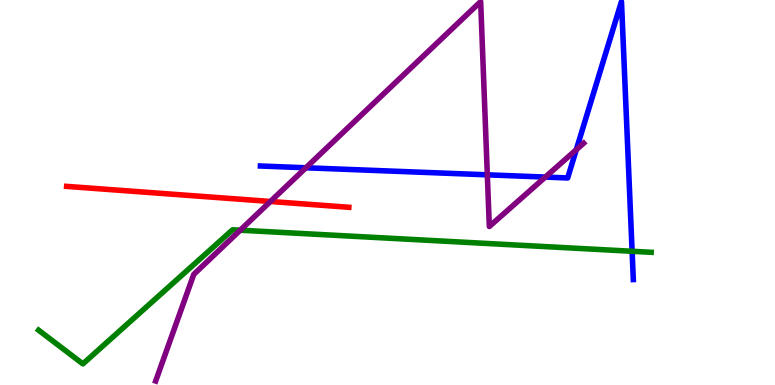[{'lines': ['blue', 'red'], 'intersections': []}, {'lines': ['green', 'red'], 'intersections': []}, {'lines': ['purple', 'red'], 'intersections': [{'x': 3.49, 'y': 4.77}]}, {'lines': ['blue', 'green'], 'intersections': [{'x': 8.16, 'y': 3.47}]}, {'lines': ['blue', 'purple'], 'intersections': [{'x': 3.95, 'y': 5.64}, {'x': 6.29, 'y': 5.46}, {'x': 7.04, 'y': 5.4}, {'x': 7.44, 'y': 6.11}]}, {'lines': ['green', 'purple'], 'intersections': [{'x': 3.1, 'y': 4.02}]}]